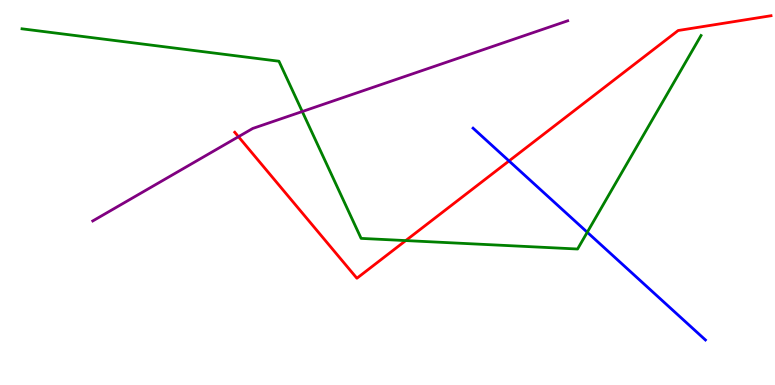[{'lines': ['blue', 'red'], 'intersections': [{'x': 6.57, 'y': 5.82}]}, {'lines': ['green', 'red'], 'intersections': [{'x': 5.24, 'y': 3.75}]}, {'lines': ['purple', 'red'], 'intersections': [{'x': 3.08, 'y': 6.45}]}, {'lines': ['blue', 'green'], 'intersections': [{'x': 7.58, 'y': 3.97}]}, {'lines': ['blue', 'purple'], 'intersections': []}, {'lines': ['green', 'purple'], 'intersections': [{'x': 3.9, 'y': 7.1}]}]